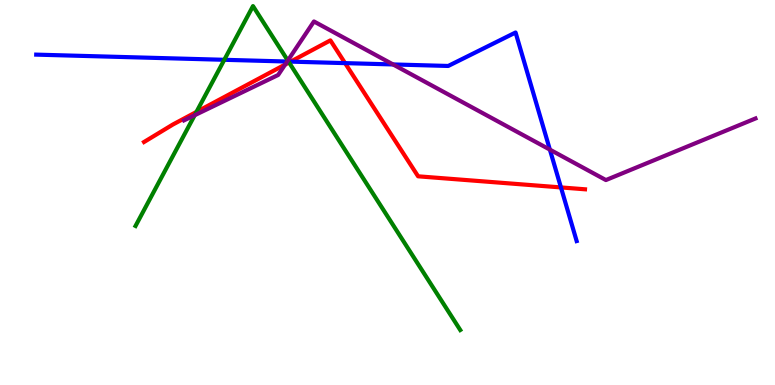[{'lines': ['blue', 'red'], 'intersections': [{'x': 3.75, 'y': 8.4}, {'x': 4.45, 'y': 8.36}, {'x': 7.24, 'y': 5.13}]}, {'lines': ['green', 'red'], 'intersections': [{'x': 2.53, 'y': 7.09}, {'x': 3.73, 'y': 8.38}]}, {'lines': ['purple', 'red'], 'intersections': [{'x': 3.68, 'y': 8.32}]}, {'lines': ['blue', 'green'], 'intersections': [{'x': 2.89, 'y': 8.45}, {'x': 3.72, 'y': 8.4}]}, {'lines': ['blue', 'purple'], 'intersections': [{'x': 3.71, 'y': 8.4}, {'x': 5.07, 'y': 8.33}, {'x': 7.1, 'y': 6.11}]}, {'lines': ['green', 'purple'], 'intersections': [{'x': 2.51, 'y': 7.01}, {'x': 3.71, 'y': 8.43}]}]